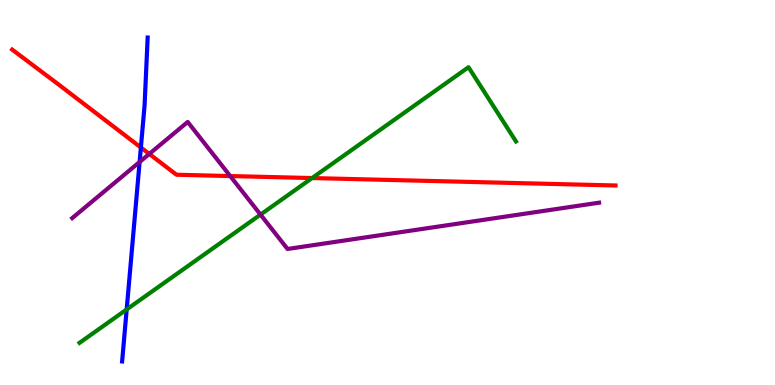[{'lines': ['blue', 'red'], 'intersections': [{'x': 1.82, 'y': 6.17}]}, {'lines': ['green', 'red'], 'intersections': [{'x': 4.03, 'y': 5.38}]}, {'lines': ['purple', 'red'], 'intersections': [{'x': 1.93, 'y': 6.0}, {'x': 2.97, 'y': 5.43}]}, {'lines': ['blue', 'green'], 'intersections': [{'x': 1.63, 'y': 1.96}]}, {'lines': ['blue', 'purple'], 'intersections': [{'x': 1.8, 'y': 5.79}]}, {'lines': ['green', 'purple'], 'intersections': [{'x': 3.36, 'y': 4.43}]}]